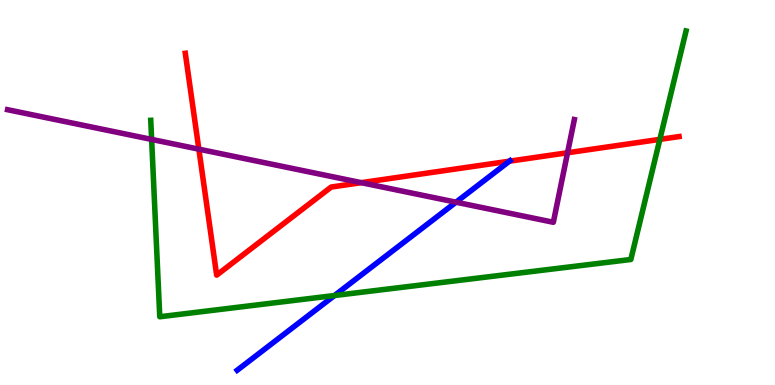[{'lines': ['blue', 'red'], 'intersections': [{'x': 6.57, 'y': 5.81}]}, {'lines': ['green', 'red'], 'intersections': [{'x': 8.51, 'y': 6.38}]}, {'lines': ['purple', 'red'], 'intersections': [{'x': 2.57, 'y': 6.13}, {'x': 4.66, 'y': 5.26}, {'x': 7.32, 'y': 6.03}]}, {'lines': ['blue', 'green'], 'intersections': [{'x': 4.32, 'y': 2.32}]}, {'lines': ['blue', 'purple'], 'intersections': [{'x': 5.88, 'y': 4.75}]}, {'lines': ['green', 'purple'], 'intersections': [{'x': 1.96, 'y': 6.38}]}]